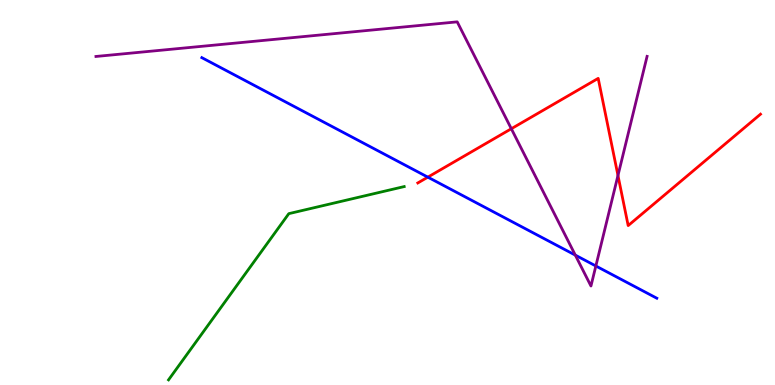[{'lines': ['blue', 'red'], 'intersections': [{'x': 5.52, 'y': 5.4}]}, {'lines': ['green', 'red'], 'intersections': []}, {'lines': ['purple', 'red'], 'intersections': [{'x': 6.6, 'y': 6.66}, {'x': 7.97, 'y': 5.44}]}, {'lines': ['blue', 'green'], 'intersections': []}, {'lines': ['blue', 'purple'], 'intersections': [{'x': 7.42, 'y': 3.37}, {'x': 7.69, 'y': 3.09}]}, {'lines': ['green', 'purple'], 'intersections': []}]